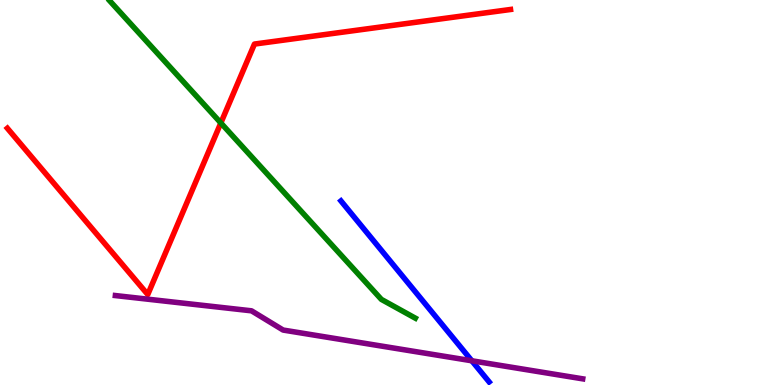[{'lines': ['blue', 'red'], 'intersections': []}, {'lines': ['green', 'red'], 'intersections': [{'x': 2.85, 'y': 6.81}]}, {'lines': ['purple', 'red'], 'intersections': []}, {'lines': ['blue', 'green'], 'intersections': []}, {'lines': ['blue', 'purple'], 'intersections': [{'x': 6.09, 'y': 0.629}]}, {'lines': ['green', 'purple'], 'intersections': []}]